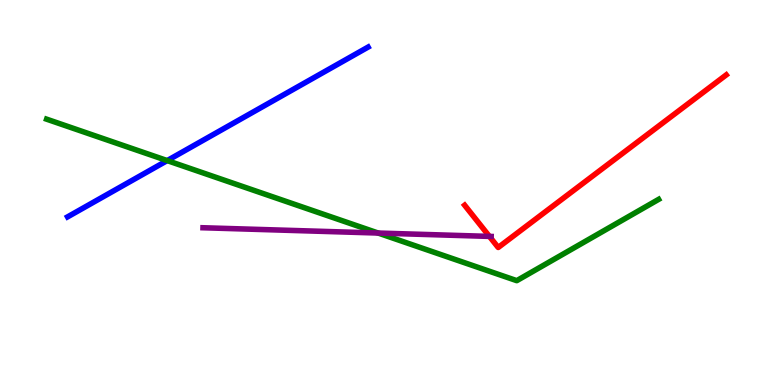[{'lines': ['blue', 'red'], 'intersections': []}, {'lines': ['green', 'red'], 'intersections': []}, {'lines': ['purple', 'red'], 'intersections': [{'x': 6.32, 'y': 3.86}]}, {'lines': ['blue', 'green'], 'intersections': [{'x': 2.16, 'y': 5.83}]}, {'lines': ['blue', 'purple'], 'intersections': []}, {'lines': ['green', 'purple'], 'intersections': [{'x': 4.88, 'y': 3.95}]}]